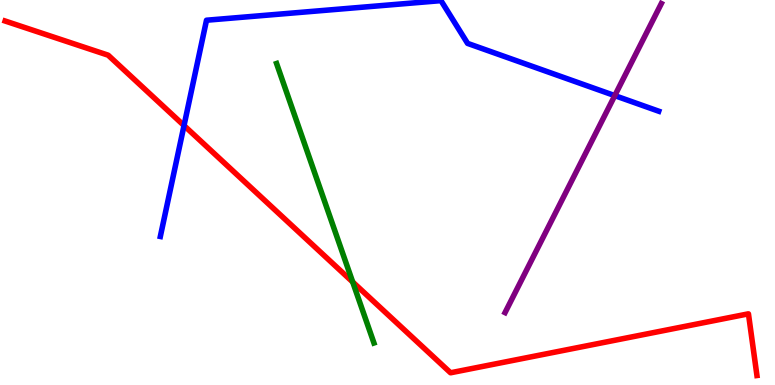[{'lines': ['blue', 'red'], 'intersections': [{'x': 2.37, 'y': 6.74}]}, {'lines': ['green', 'red'], 'intersections': [{'x': 4.55, 'y': 2.68}]}, {'lines': ['purple', 'red'], 'intersections': []}, {'lines': ['blue', 'green'], 'intersections': []}, {'lines': ['blue', 'purple'], 'intersections': [{'x': 7.93, 'y': 7.52}]}, {'lines': ['green', 'purple'], 'intersections': []}]